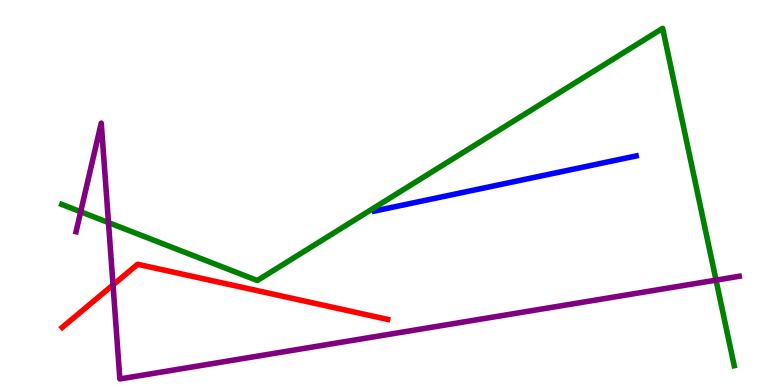[{'lines': ['blue', 'red'], 'intersections': []}, {'lines': ['green', 'red'], 'intersections': []}, {'lines': ['purple', 'red'], 'intersections': [{'x': 1.46, 'y': 2.6}]}, {'lines': ['blue', 'green'], 'intersections': []}, {'lines': ['blue', 'purple'], 'intersections': []}, {'lines': ['green', 'purple'], 'intersections': [{'x': 1.04, 'y': 4.5}, {'x': 1.4, 'y': 4.22}, {'x': 9.24, 'y': 2.72}]}]